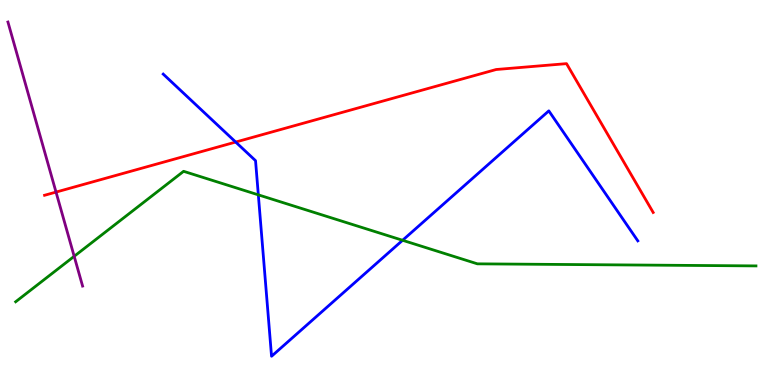[{'lines': ['blue', 'red'], 'intersections': [{'x': 3.04, 'y': 6.31}]}, {'lines': ['green', 'red'], 'intersections': []}, {'lines': ['purple', 'red'], 'intersections': [{'x': 0.723, 'y': 5.01}]}, {'lines': ['blue', 'green'], 'intersections': [{'x': 3.33, 'y': 4.94}, {'x': 5.19, 'y': 3.76}]}, {'lines': ['blue', 'purple'], 'intersections': []}, {'lines': ['green', 'purple'], 'intersections': [{'x': 0.957, 'y': 3.34}]}]